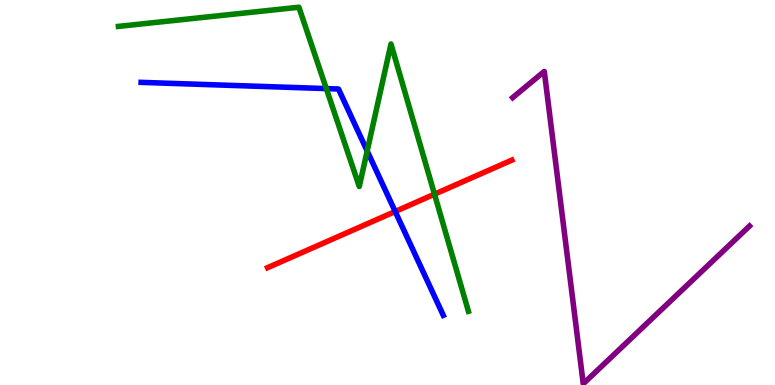[{'lines': ['blue', 'red'], 'intersections': [{'x': 5.1, 'y': 4.51}]}, {'lines': ['green', 'red'], 'intersections': [{'x': 5.61, 'y': 4.96}]}, {'lines': ['purple', 'red'], 'intersections': []}, {'lines': ['blue', 'green'], 'intersections': [{'x': 4.21, 'y': 7.7}, {'x': 4.74, 'y': 6.08}]}, {'lines': ['blue', 'purple'], 'intersections': []}, {'lines': ['green', 'purple'], 'intersections': []}]